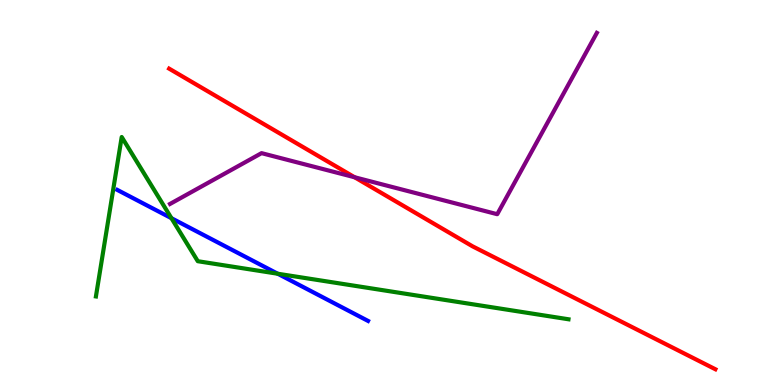[{'lines': ['blue', 'red'], 'intersections': []}, {'lines': ['green', 'red'], 'intersections': []}, {'lines': ['purple', 'red'], 'intersections': [{'x': 4.58, 'y': 5.4}]}, {'lines': ['blue', 'green'], 'intersections': [{'x': 2.21, 'y': 4.33}, {'x': 3.58, 'y': 2.89}]}, {'lines': ['blue', 'purple'], 'intersections': []}, {'lines': ['green', 'purple'], 'intersections': []}]